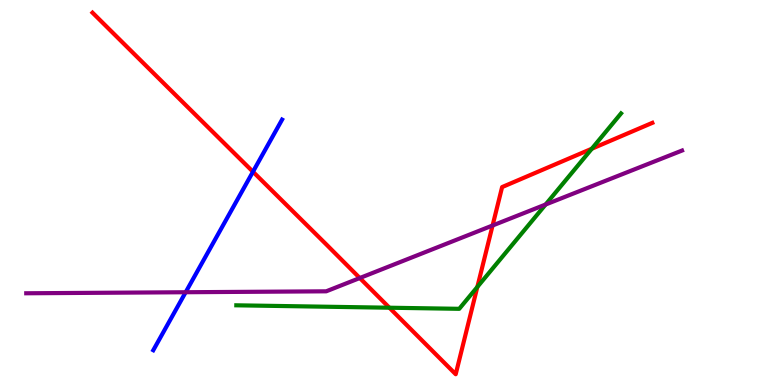[{'lines': ['blue', 'red'], 'intersections': [{'x': 3.26, 'y': 5.54}]}, {'lines': ['green', 'red'], 'intersections': [{'x': 5.02, 'y': 2.01}, {'x': 6.16, 'y': 2.55}, {'x': 7.64, 'y': 6.14}]}, {'lines': ['purple', 'red'], 'intersections': [{'x': 4.64, 'y': 2.78}, {'x': 6.36, 'y': 4.14}]}, {'lines': ['blue', 'green'], 'intersections': []}, {'lines': ['blue', 'purple'], 'intersections': [{'x': 2.4, 'y': 2.41}]}, {'lines': ['green', 'purple'], 'intersections': [{'x': 7.04, 'y': 4.69}]}]